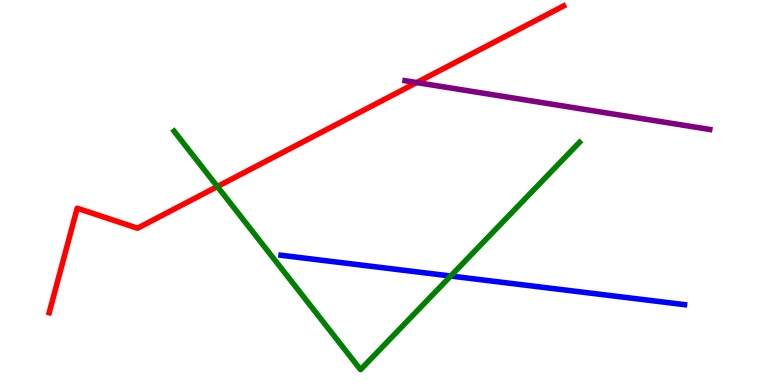[{'lines': ['blue', 'red'], 'intersections': []}, {'lines': ['green', 'red'], 'intersections': [{'x': 2.8, 'y': 5.15}]}, {'lines': ['purple', 'red'], 'intersections': [{'x': 5.38, 'y': 7.86}]}, {'lines': ['blue', 'green'], 'intersections': [{'x': 5.82, 'y': 2.83}]}, {'lines': ['blue', 'purple'], 'intersections': []}, {'lines': ['green', 'purple'], 'intersections': []}]